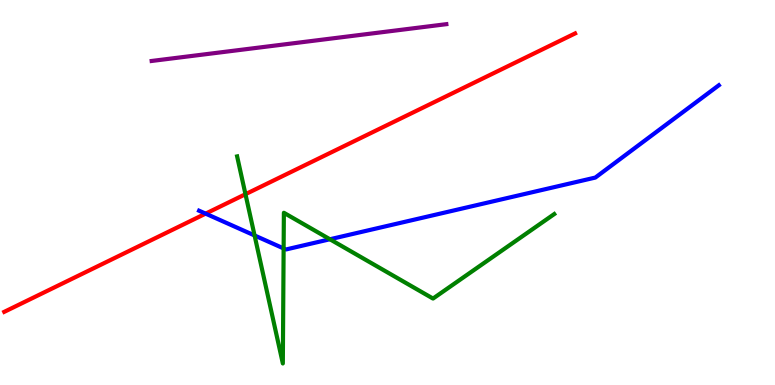[{'lines': ['blue', 'red'], 'intersections': [{'x': 2.65, 'y': 4.45}]}, {'lines': ['green', 'red'], 'intersections': [{'x': 3.17, 'y': 4.96}]}, {'lines': ['purple', 'red'], 'intersections': []}, {'lines': ['blue', 'green'], 'intersections': [{'x': 3.28, 'y': 3.88}, {'x': 3.66, 'y': 3.55}, {'x': 4.26, 'y': 3.79}]}, {'lines': ['blue', 'purple'], 'intersections': []}, {'lines': ['green', 'purple'], 'intersections': []}]